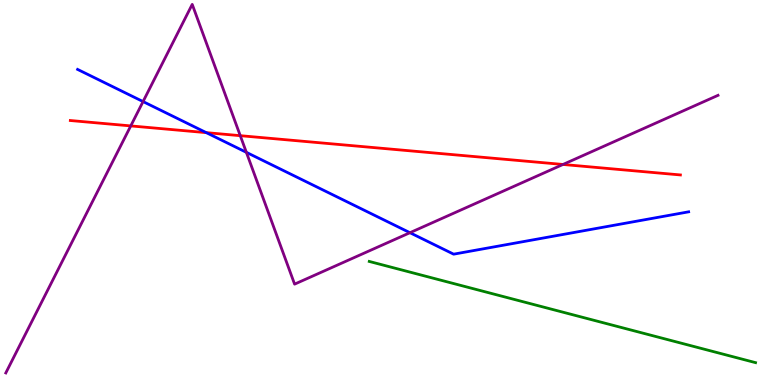[{'lines': ['blue', 'red'], 'intersections': [{'x': 2.66, 'y': 6.55}]}, {'lines': ['green', 'red'], 'intersections': []}, {'lines': ['purple', 'red'], 'intersections': [{'x': 1.69, 'y': 6.73}, {'x': 3.1, 'y': 6.48}, {'x': 7.26, 'y': 5.73}]}, {'lines': ['blue', 'green'], 'intersections': []}, {'lines': ['blue', 'purple'], 'intersections': [{'x': 1.85, 'y': 7.36}, {'x': 3.18, 'y': 6.04}, {'x': 5.29, 'y': 3.96}]}, {'lines': ['green', 'purple'], 'intersections': []}]